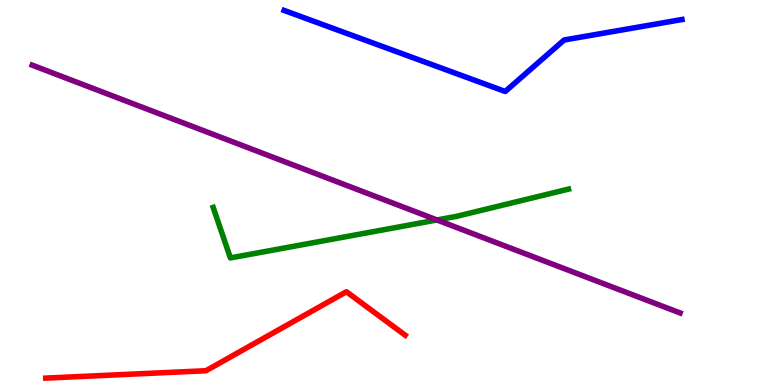[{'lines': ['blue', 'red'], 'intersections': []}, {'lines': ['green', 'red'], 'intersections': []}, {'lines': ['purple', 'red'], 'intersections': []}, {'lines': ['blue', 'green'], 'intersections': []}, {'lines': ['blue', 'purple'], 'intersections': []}, {'lines': ['green', 'purple'], 'intersections': [{'x': 5.64, 'y': 4.29}]}]